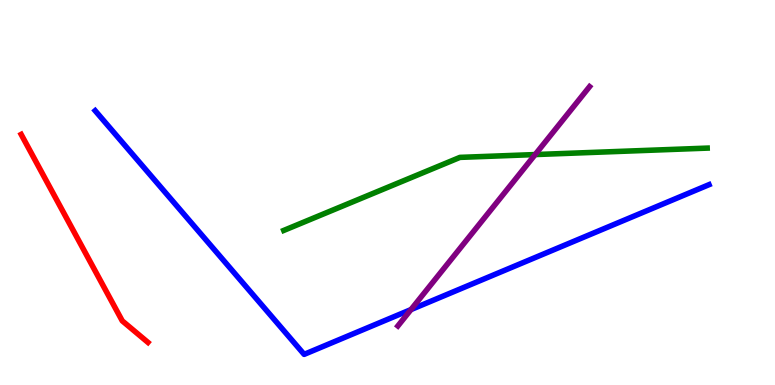[{'lines': ['blue', 'red'], 'intersections': []}, {'lines': ['green', 'red'], 'intersections': []}, {'lines': ['purple', 'red'], 'intersections': []}, {'lines': ['blue', 'green'], 'intersections': []}, {'lines': ['blue', 'purple'], 'intersections': [{'x': 5.3, 'y': 1.96}]}, {'lines': ['green', 'purple'], 'intersections': [{'x': 6.91, 'y': 5.99}]}]